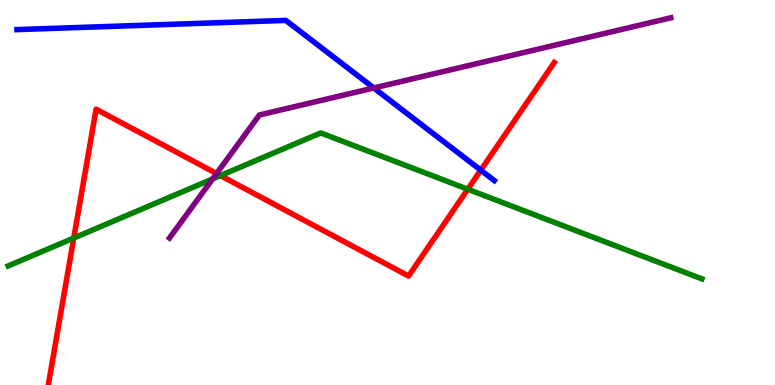[{'lines': ['blue', 'red'], 'intersections': [{'x': 6.2, 'y': 5.58}]}, {'lines': ['green', 'red'], 'intersections': [{'x': 0.952, 'y': 3.82}, {'x': 2.84, 'y': 5.44}, {'x': 6.04, 'y': 5.08}]}, {'lines': ['purple', 'red'], 'intersections': [{'x': 2.79, 'y': 5.49}]}, {'lines': ['blue', 'green'], 'intersections': []}, {'lines': ['blue', 'purple'], 'intersections': [{'x': 4.82, 'y': 7.72}]}, {'lines': ['green', 'purple'], 'intersections': [{'x': 2.74, 'y': 5.35}]}]